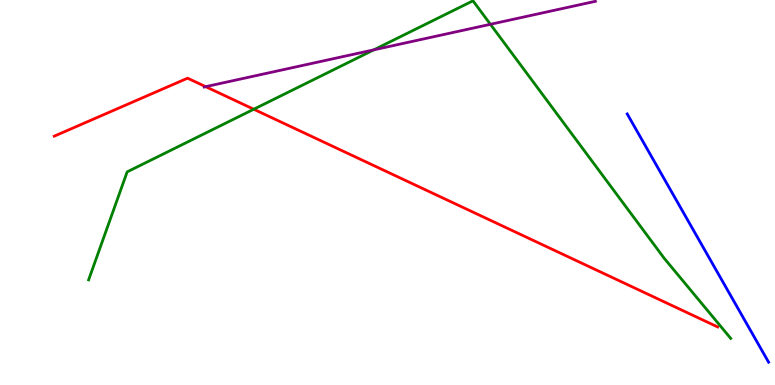[{'lines': ['blue', 'red'], 'intersections': []}, {'lines': ['green', 'red'], 'intersections': [{'x': 3.27, 'y': 7.16}]}, {'lines': ['purple', 'red'], 'intersections': [{'x': 2.65, 'y': 7.75}]}, {'lines': ['blue', 'green'], 'intersections': []}, {'lines': ['blue', 'purple'], 'intersections': []}, {'lines': ['green', 'purple'], 'intersections': [{'x': 4.82, 'y': 8.71}, {'x': 6.33, 'y': 9.37}]}]